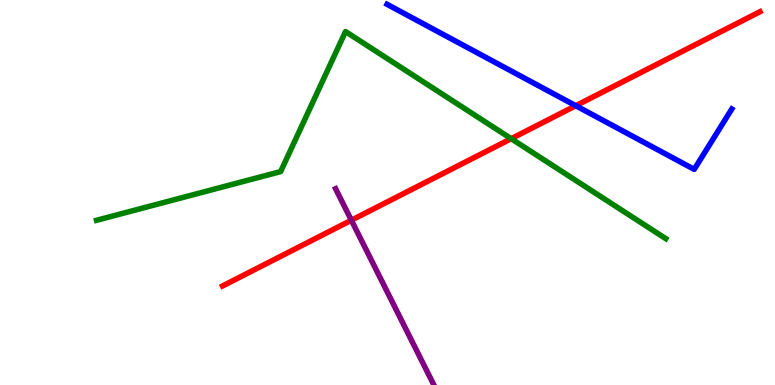[{'lines': ['blue', 'red'], 'intersections': [{'x': 7.43, 'y': 7.25}]}, {'lines': ['green', 'red'], 'intersections': [{'x': 6.6, 'y': 6.4}]}, {'lines': ['purple', 'red'], 'intersections': [{'x': 4.53, 'y': 4.28}]}, {'lines': ['blue', 'green'], 'intersections': []}, {'lines': ['blue', 'purple'], 'intersections': []}, {'lines': ['green', 'purple'], 'intersections': []}]